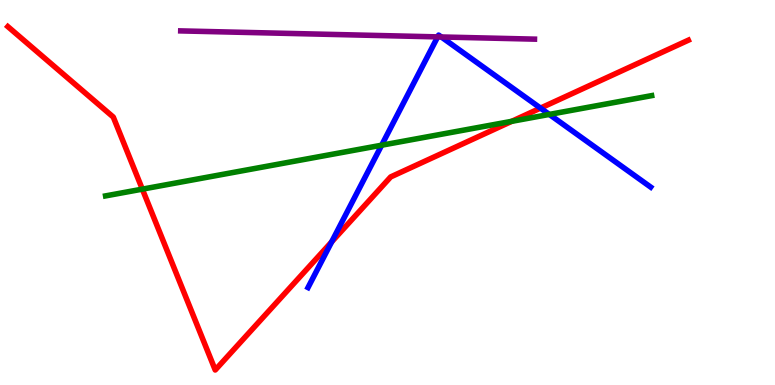[{'lines': ['blue', 'red'], 'intersections': [{'x': 4.28, 'y': 3.72}, {'x': 6.97, 'y': 7.19}]}, {'lines': ['green', 'red'], 'intersections': [{'x': 1.84, 'y': 5.09}, {'x': 6.6, 'y': 6.85}]}, {'lines': ['purple', 'red'], 'intersections': []}, {'lines': ['blue', 'green'], 'intersections': [{'x': 4.92, 'y': 6.23}, {'x': 7.09, 'y': 7.03}]}, {'lines': ['blue', 'purple'], 'intersections': [{'x': 5.65, 'y': 9.04}, {'x': 5.69, 'y': 9.04}]}, {'lines': ['green', 'purple'], 'intersections': []}]